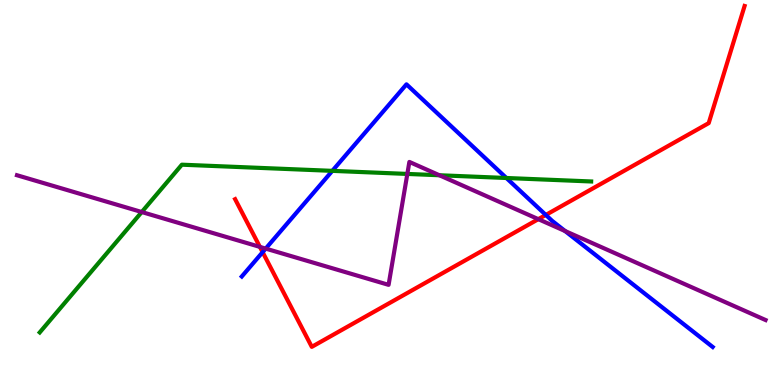[{'lines': ['blue', 'red'], 'intersections': [{'x': 3.39, 'y': 3.45}, {'x': 7.04, 'y': 4.42}]}, {'lines': ['green', 'red'], 'intersections': []}, {'lines': ['purple', 'red'], 'intersections': [{'x': 3.35, 'y': 3.59}, {'x': 6.95, 'y': 4.31}]}, {'lines': ['blue', 'green'], 'intersections': [{'x': 4.29, 'y': 5.56}, {'x': 6.53, 'y': 5.38}]}, {'lines': ['blue', 'purple'], 'intersections': [{'x': 3.43, 'y': 3.54}, {'x': 7.29, 'y': 4.0}]}, {'lines': ['green', 'purple'], 'intersections': [{'x': 1.83, 'y': 4.49}, {'x': 5.26, 'y': 5.48}, {'x': 5.67, 'y': 5.45}]}]